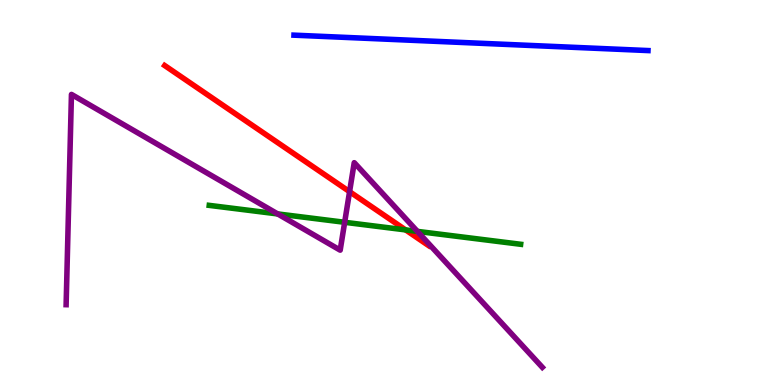[{'lines': ['blue', 'red'], 'intersections': []}, {'lines': ['green', 'red'], 'intersections': [{'x': 5.23, 'y': 4.03}]}, {'lines': ['purple', 'red'], 'intersections': [{'x': 4.51, 'y': 5.02}]}, {'lines': ['blue', 'green'], 'intersections': []}, {'lines': ['blue', 'purple'], 'intersections': []}, {'lines': ['green', 'purple'], 'intersections': [{'x': 3.58, 'y': 4.44}, {'x': 4.45, 'y': 4.23}, {'x': 5.39, 'y': 3.99}]}]